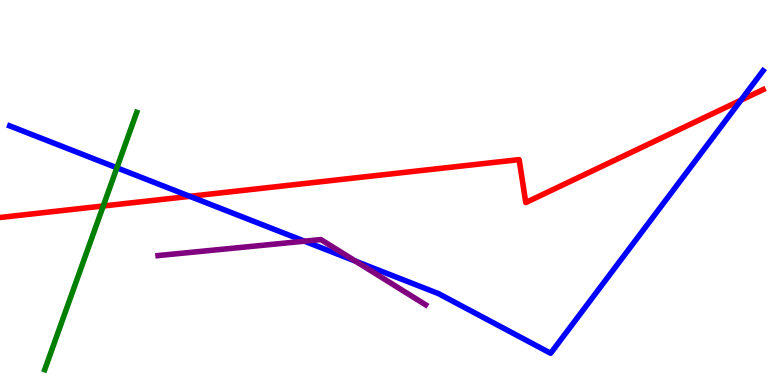[{'lines': ['blue', 'red'], 'intersections': [{'x': 2.45, 'y': 4.9}, {'x': 9.56, 'y': 7.4}]}, {'lines': ['green', 'red'], 'intersections': [{'x': 1.33, 'y': 4.65}]}, {'lines': ['purple', 'red'], 'intersections': []}, {'lines': ['blue', 'green'], 'intersections': [{'x': 1.51, 'y': 5.64}]}, {'lines': ['blue', 'purple'], 'intersections': [{'x': 3.93, 'y': 3.74}, {'x': 4.59, 'y': 3.22}]}, {'lines': ['green', 'purple'], 'intersections': []}]